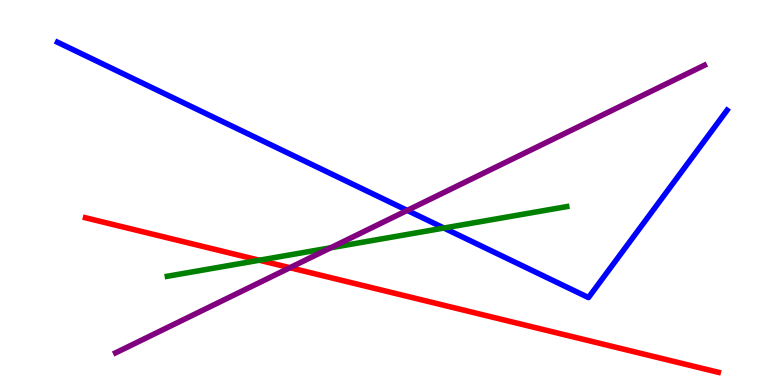[{'lines': ['blue', 'red'], 'intersections': []}, {'lines': ['green', 'red'], 'intersections': [{'x': 3.35, 'y': 3.24}]}, {'lines': ['purple', 'red'], 'intersections': [{'x': 3.74, 'y': 3.05}]}, {'lines': ['blue', 'green'], 'intersections': [{'x': 5.73, 'y': 4.08}]}, {'lines': ['blue', 'purple'], 'intersections': [{'x': 5.25, 'y': 4.54}]}, {'lines': ['green', 'purple'], 'intersections': [{'x': 4.27, 'y': 3.56}]}]